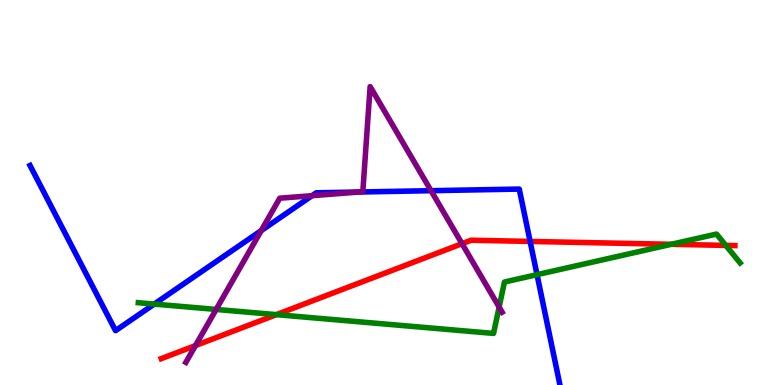[{'lines': ['blue', 'red'], 'intersections': [{'x': 6.84, 'y': 3.73}]}, {'lines': ['green', 'red'], 'intersections': [{'x': 3.57, 'y': 1.83}, {'x': 8.66, 'y': 3.65}, {'x': 9.37, 'y': 3.63}]}, {'lines': ['purple', 'red'], 'intersections': [{'x': 2.52, 'y': 1.02}, {'x': 5.96, 'y': 3.67}]}, {'lines': ['blue', 'green'], 'intersections': [{'x': 1.99, 'y': 2.1}, {'x': 6.93, 'y': 2.87}]}, {'lines': ['blue', 'purple'], 'intersections': [{'x': 3.37, 'y': 4.01}, {'x': 4.03, 'y': 4.92}, {'x': 4.64, 'y': 5.01}, {'x': 5.56, 'y': 5.05}]}, {'lines': ['green', 'purple'], 'intersections': [{'x': 2.79, 'y': 1.96}, {'x': 6.44, 'y': 2.02}]}]